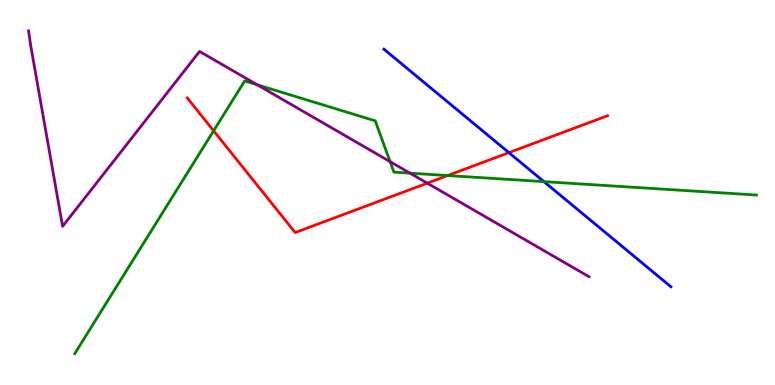[{'lines': ['blue', 'red'], 'intersections': [{'x': 6.57, 'y': 6.04}]}, {'lines': ['green', 'red'], 'intersections': [{'x': 2.76, 'y': 6.6}, {'x': 5.78, 'y': 5.44}]}, {'lines': ['purple', 'red'], 'intersections': [{'x': 5.51, 'y': 5.24}]}, {'lines': ['blue', 'green'], 'intersections': [{'x': 7.02, 'y': 5.28}]}, {'lines': ['blue', 'purple'], 'intersections': []}, {'lines': ['green', 'purple'], 'intersections': [{'x': 3.32, 'y': 7.8}, {'x': 5.03, 'y': 5.8}, {'x': 5.29, 'y': 5.5}]}]